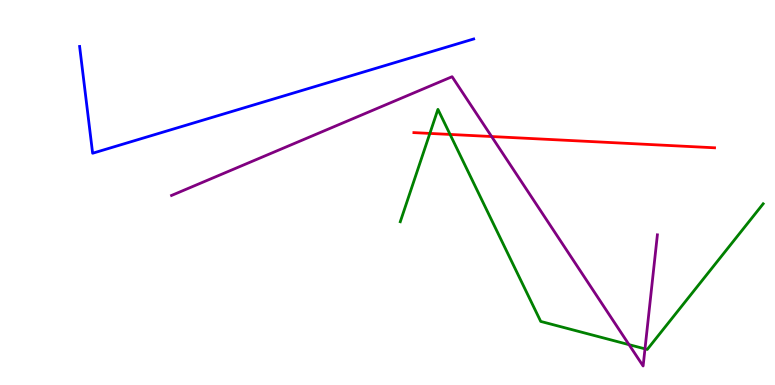[{'lines': ['blue', 'red'], 'intersections': []}, {'lines': ['green', 'red'], 'intersections': [{'x': 5.55, 'y': 6.53}, {'x': 5.81, 'y': 6.51}]}, {'lines': ['purple', 'red'], 'intersections': [{'x': 6.34, 'y': 6.45}]}, {'lines': ['blue', 'green'], 'intersections': []}, {'lines': ['blue', 'purple'], 'intersections': []}, {'lines': ['green', 'purple'], 'intersections': [{'x': 8.12, 'y': 1.05}, {'x': 8.32, 'y': 0.939}]}]